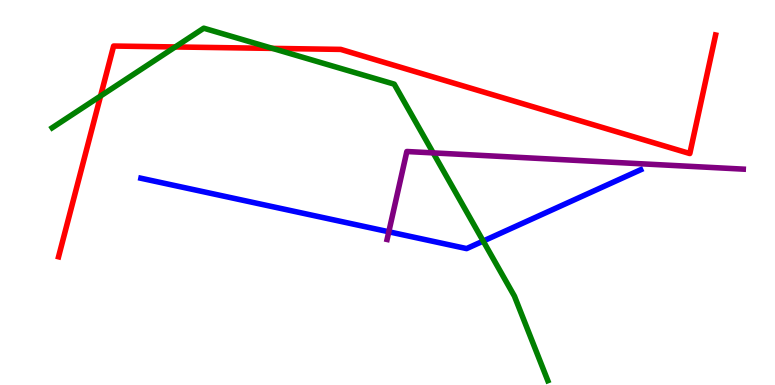[{'lines': ['blue', 'red'], 'intersections': []}, {'lines': ['green', 'red'], 'intersections': [{'x': 1.3, 'y': 7.51}, {'x': 2.26, 'y': 8.78}, {'x': 3.52, 'y': 8.74}]}, {'lines': ['purple', 'red'], 'intersections': []}, {'lines': ['blue', 'green'], 'intersections': [{'x': 6.23, 'y': 3.74}]}, {'lines': ['blue', 'purple'], 'intersections': [{'x': 5.02, 'y': 3.98}]}, {'lines': ['green', 'purple'], 'intersections': [{'x': 5.59, 'y': 6.03}]}]